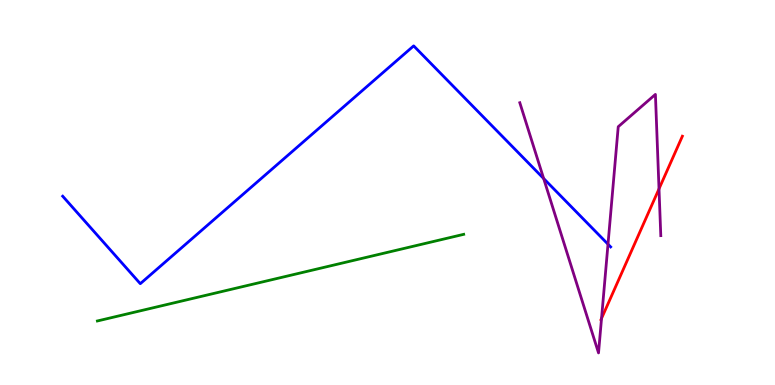[{'lines': ['blue', 'red'], 'intersections': []}, {'lines': ['green', 'red'], 'intersections': []}, {'lines': ['purple', 'red'], 'intersections': [{'x': 7.76, 'y': 1.73}, {'x': 8.5, 'y': 5.09}]}, {'lines': ['blue', 'green'], 'intersections': []}, {'lines': ['blue', 'purple'], 'intersections': [{'x': 7.01, 'y': 5.36}, {'x': 7.85, 'y': 3.66}]}, {'lines': ['green', 'purple'], 'intersections': []}]